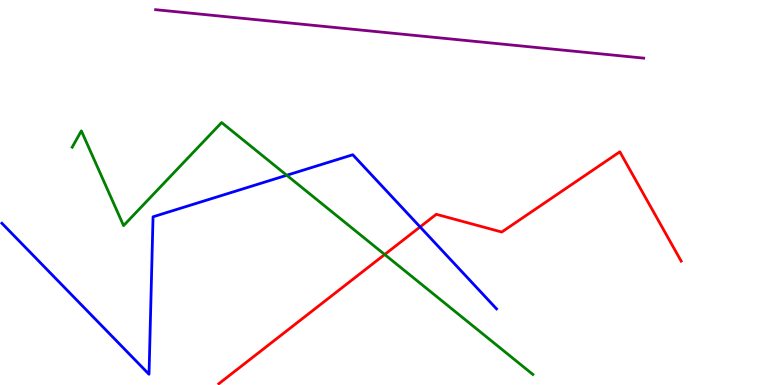[{'lines': ['blue', 'red'], 'intersections': [{'x': 5.42, 'y': 4.11}]}, {'lines': ['green', 'red'], 'intersections': [{'x': 4.96, 'y': 3.39}]}, {'lines': ['purple', 'red'], 'intersections': []}, {'lines': ['blue', 'green'], 'intersections': [{'x': 3.7, 'y': 5.45}]}, {'lines': ['blue', 'purple'], 'intersections': []}, {'lines': ['green', 'purple'], 'intersections': []}]